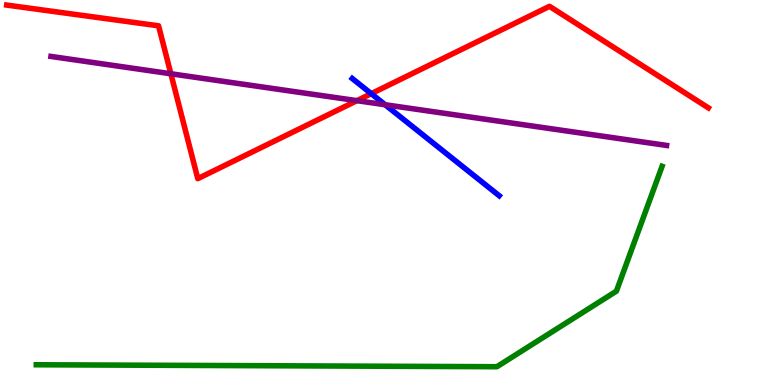[{'lines': ['blue', 'red'], 'intersections': [{'x': 4.79, 'y': 7.57}]}, {'lines': ['green', 'red'], 'intersections': []}, {'lines': ['purple', 'red'], 'intersections': [{'x': 2.2, 'y': 8.08}, {'x': 4.61, 'y': 7.39}]}, {'lines': ['blue', 'green'], 'intersections': []}, {'lines': ['blue', 'purple'], 'intersections': [{'x': 4.97, 'y': 7.28}]}, {'lines': ['green', 'purple'], 'intersections': []}]